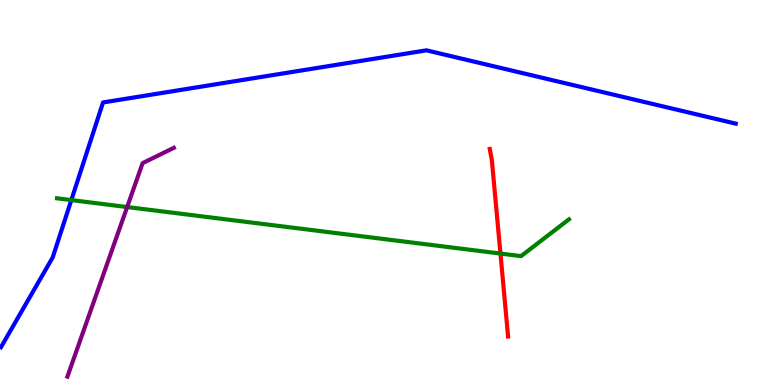[{'lines': ['blue', 'red'], 'intersections': []}, {'lines': ['green', 'red'], 'intersections': [{'x': 6.46, 'y': 3.41}]}, {'lines': ['purple', 'red'], 'intersections': []}, {'lines': ['blue', 'green'], 'intersections': [{'x': 0.92, 'y': 4.8}]}, {'lines': ['blue', 'purple'], 'intersections': []}, {'lines': ['green', 'purple'], 'intersections': [{'x': 1.64, 'y': 4.62}]}]